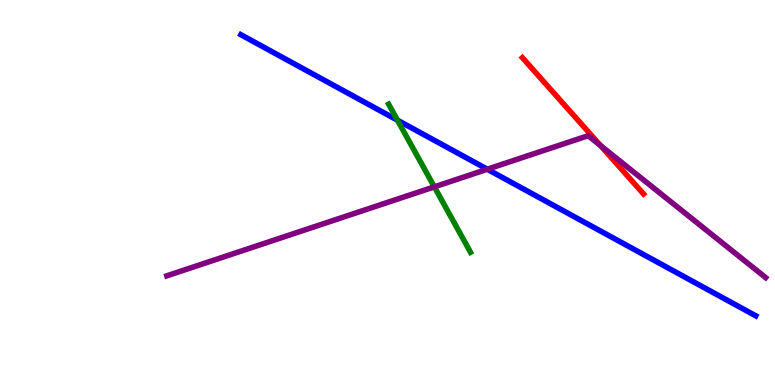[{'lines': ['blue', 'red'], 'intersections': []}, {'lines': ['green', 'red'], 'intersections': []}, {'lines': ['purple', 'red'], 'intersections': [{'x': 7.75, 'y': 6.22}]}, {'lines': ['blue', 'green'], 'intersections': [{'x': 5.13, 'y': 6.88}]}, {'lines': ['blue', 'purple'], 'intersections': [{'x': 6.29, 'y': 5.6}]}, {'lines': ['green', 'purple'], 'intersections': [{'x': 5.6, 'y': 5.15}]}]